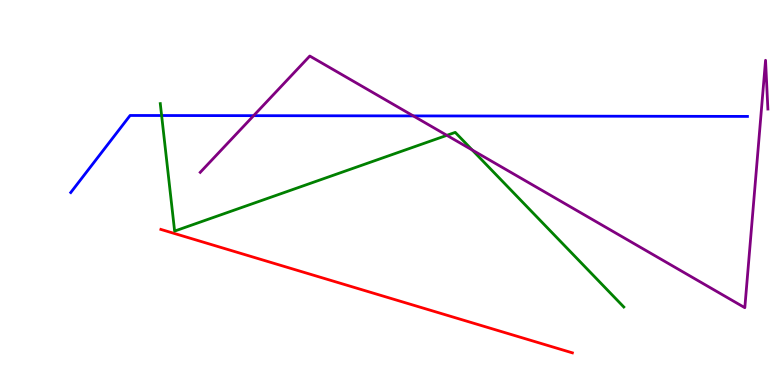[{'lines': ['blue', 'red'], 'intersections': []}, {'lines': ['green', 'red'], 'intersections': []}, {'lines': ['purple', 'red'], 'intersections': []}, {'lines': ['blue', 'green'], 'intersections': [{'x': 2.09, 'y': 7.0}]}, {'lines': ['blue', 'purple'], 'intersections': [{'x': 3.27, 'y': 7.0}, {'x': 5.33, 'y': 6.99}]}, {'lines': ['green', 'purple'], 'intersections': [{'x': 5.77, 'y': 6.48}, {'x': 6.09, 'y': 6.1}]}]